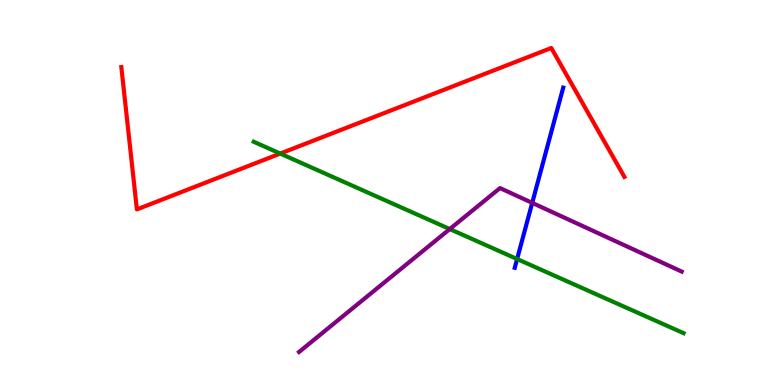[{'lines': ['blue', 'red'], 'intersections': []}, {'lines': ['green', 'red'], 'intersections': [{'x': 3.62, 'y': 6.01}]}, {'lines': ['purple', 'red'], 'intersections': []}, {'lines': ['blue', 'green'], 'intersections': [{'x': 6.67, 'y': 3.27}]}, {'lines': ['blue', 'purple'], 'intersections': [{'x': 6.87, 'y': 4.73}]}, {'lines': ['green', 'purple'], 'intersections': [{'x': 5.8, 'y': 4.05}]}]